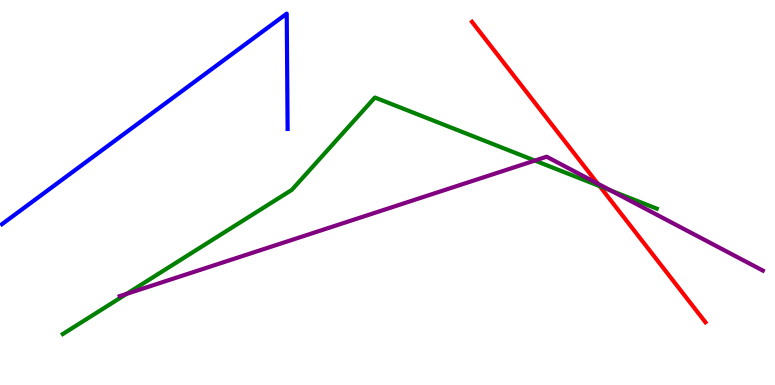[{'lines': ['blue', 'red'], 'intersections': []}, {'lines': ['green', 'red'], 'intersections': [{'x': 7.74, 'y': 5.17}]}, {'lines': ['purple', 'red'], 'intersections': [{'x': 7.71, 'y': 5.23}]}, {'lines': ['blue', 'green'], 'intersections': []}, {'lines': ['blue', 'purple'], 'intersections': []}, {'lines': ['green', 'purple'], 'intersections': [{'x': 1.63, 'y': 2.37}, {'x': 6.9, 'y': 5.83}, {'x': 7.88, 'y': 5.05}]}]